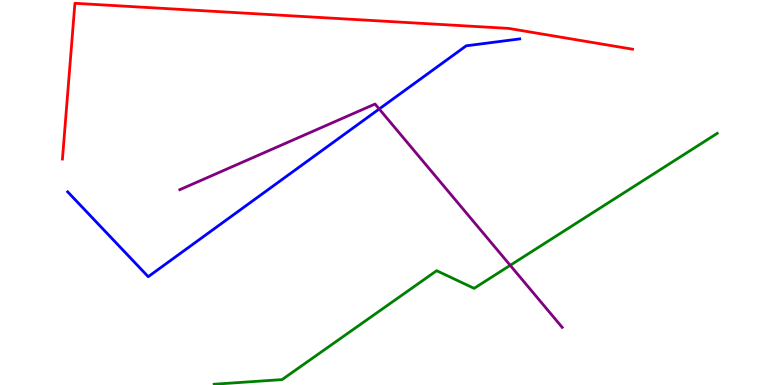[{'lines': ['blue', 'red'], 'intersections': []}, {'lines': ['green', 'red'], 'intersections': []}, {'lines': ['purple', 'red'], 'intersections': []}, {'lines': ['blue', 'green'], 'intersections': []}, {'lines': ['blue', 'purple'], 'intersections': [{'x': 4.89, 'y': 7.17}]}, {'lines': ['green', 'purple'], 'intersections': [{'x': 6.58, 'y': 3.11}]}]